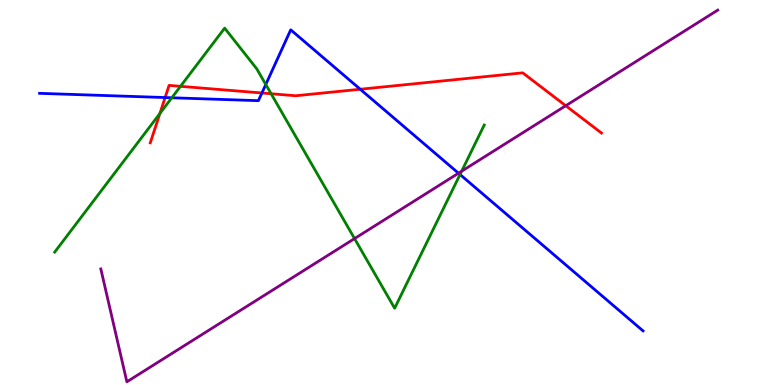[{'lines': ['blue', 'red'], 'intersections': [{'x': 2.13, 'y': 7.47}, {'x': 3.38, 'y': 7.58}, {'x': 4.65, 'y': 7.68}]}, {'lines': ['green', 'red'], 'intersections': [{'x': 2.06, 'y': 7.05}, {'x': 2.33, 'y': 7.76}, {'x': 3.5, 'y': 7.57}]}, {'lines': ['purple', 'red'], 'intersections': [{'x': 7.3, 'y': 7.25}]}, {'lines': ['blue', 'green'], 'intersections': [{'x': 2.22, 'y': 7.46}, {'x': 3.43, 'y': 7.81}, {'x': 5.94, 'y': 5.47}]}, {'lines': ['blue', 'purple'], 'intersections': [{'x': 5.92, 'y': 5.5}]}, {'lines': ['green', 'purple'], 'intersections': [{'x': 4.57, 'y': 3.8}, {'x': 5.96, 'y': 5.55}]}]